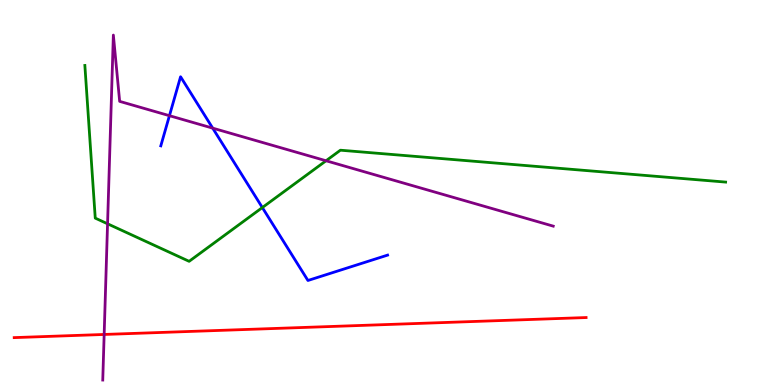[{'lines': ['blue', 'red'], 'intersections': []}, {'lines': ['green', 'red'], 'intersections': []}, {'lines': ['purple', 'red'], 'intersections': [{'x': 1.34, 'y': 1.31}]}, {'lines': ['blue', 'green'], 'intersections': [{'x': 3.39, 'y': 4.61}]}, {'lines': ['blue', 'purple'], 'intersections': [{'x': 2.19, 'y': 7.0}, {'x': 2.74, 'y': 6.67}]}, {'lines': ['green', 'purple'], 'intersections': [{'x': 1.39, 'y': 4.19}, {'x': 4.21, 'y': 5.82}]}]